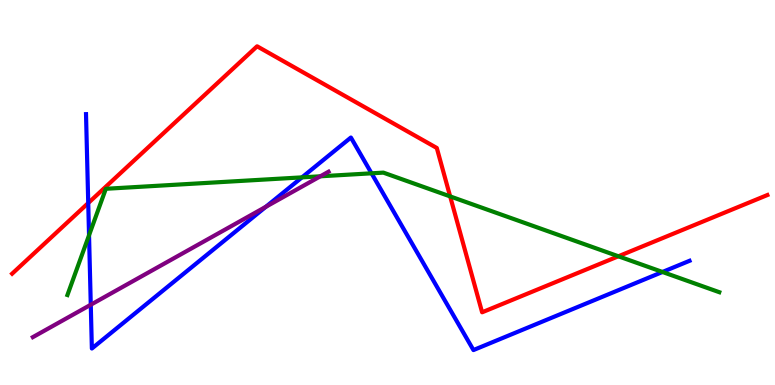[{'lines': ['blue', 'red'], 'intersections': [{'x': 1.14, 'y': 4.73}]}, {'lines': ['green', 'red'], 'intersections': [{'x': 5.81, 'y': 4.9}, {'x': 7.98, 'y': 3.34}]}, {'lines': ['purple', 'red'], 'intersections': []}, {'lines': ['blue', 'green'], 'intersections': [{'x': 1.15, 'y': 3.89}, {'x': 3.9, 'y': 5.39}, {'x': 4.79, 'y': 5.5}, {'x': 8.55, 'y': 2.94}]}, {'lines': ['blue', 'purple'], 'intersections': [{'x': 1.17, 'y': 2.08}, {'x': 3.43, 'y': 4.63}]}, {'lines': ['green', 'purple'], 'intersections': [{'x': 4.13, 'y': 5.42}]}]